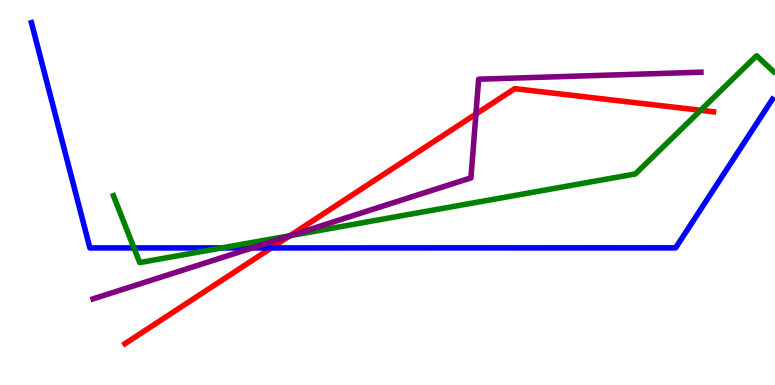[{'lines': ['blue', 'red'], 'intersections': [{'x': 3.5, 'y': 3.56}]}, {'lines': ['green', 'red'], 'intersections': [{'x': 3.74, 'y': 3.88}, {'x': 9.04, 'y': 7.14}]}, {'lines': ['purple', 'red'], 'intersections': [{'x': 3.74, 'y': 3.87}, {'x': 6.14, 'y': 7.04}]}, {'lines': ['blue', 'green'], 'intersections': [{'x': 1.73, 'y': 3.56}, {'x': 2.86, 'y': 3.56}]}, {'lines': ['blue', 'purple'], 'intersections': [{'x': 3.25, 'y': 3.56}]}, {'lines': ['green', 'purple'], 'intersections': [{'x': 3.75, 'y': 3.88}]}]